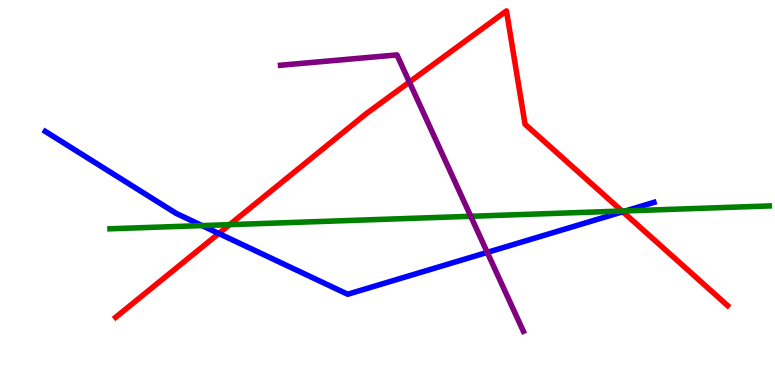[{'lines': ['blue', 'red'], 'intersections': [{'x': 2.82, 'y': 3.94}, {'x': 8.04, 'y': 4.5}]}, {'lines': ['green', 'red'], 'intersections': [{'x': 2.96, 'y': 4.17}, {'x': 8.03, 'y': 4.52}]}, {'lines': ['purple', 'red'], 'intersections': [{'x': 5.28, 'y': 7.87}]}, {'lines': ['blue', 'green'], 'intersections': [{'x': 2.61, 'y': 4.14}, {'x': 8.07, 'y': 4.52}]}, {'lines': ['blue', 'purple'], 'intersections': [{'x': 6.29, 'y': 3.44}]}, {'lines': ['green', 'purple'], 'intersections': [{'x': 6.07, 'y': 4.38}]}]